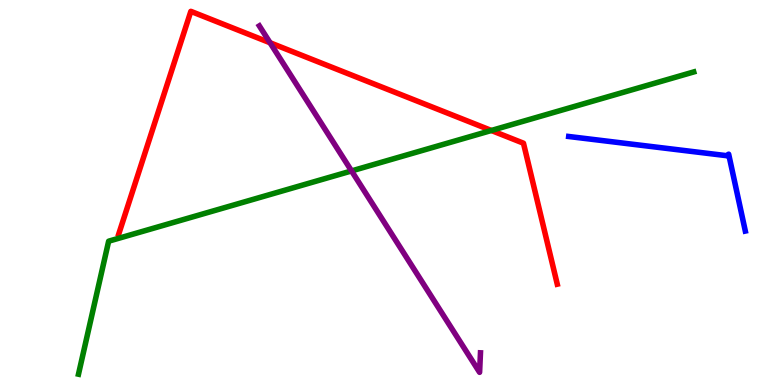[{'lines': ['blue', 'red'], 'intersections': []}, {'lines': ['green', 'red'], 'intersections': [{'x': 6.34, 'y': 6.61}]}, {'lines': ['purple', 'red'], 'intersections': [{'x': 3.48, 'y': 8.89}]}, {'lines': ['blue', 'green'], 'intersections': []}, {'lines': ['blue', 'purple'], 'intersections': []}, {'lines': ['green', 'purple'], 'intersections': [{'x': 4.54, 'y': 5.56}]}]